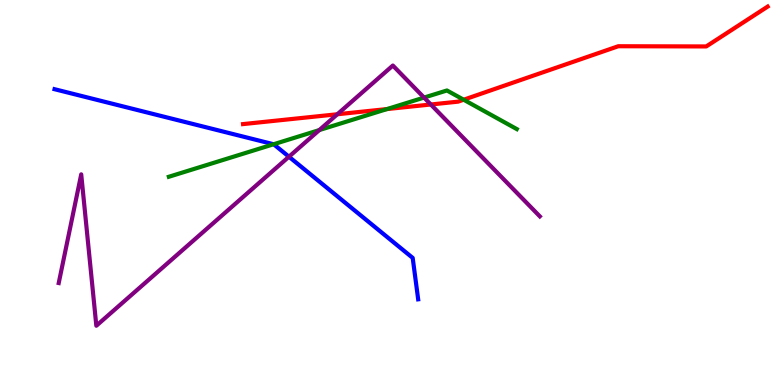[{'lines': ['blue', 'red'], 'intersections': []}, {'lines': ['green', 'red'], 'intersections': [{'x': 4.99, 'y': 7.17}, {'x': 5.98, 'y': 7.41}]}, {'lines': ['purple', 'red'], 'intersections': [{'x': 4.35, 'y': 7.03}, {'x': 5.56, 'y': 7.29}]}, {'lines': ['blue', 'green'], 'intersections': [{'x': 3.53, 'y': 6.25}]}, {'lines': ['blue', 'purple'], 'intersections': [{'x': 3.73, 'y': 5.93}]}, {'lines': ['green', 'purple'], 'intersections': [{'x': 4.12, 'y': 6.62}, {'x': 5.47, 'y': 7.47}]}]